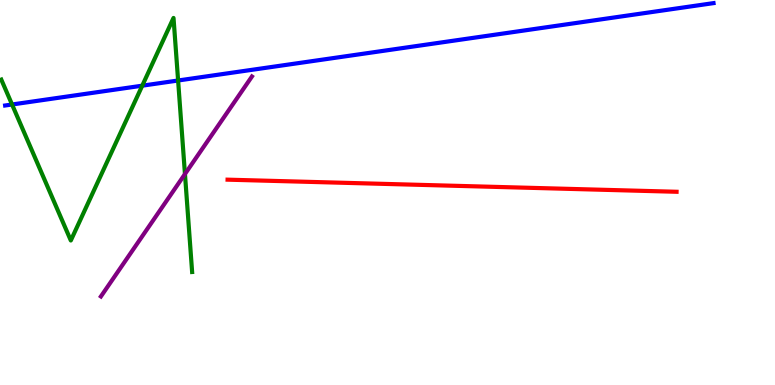[{'lines': ['blue', 'red'], 'intersections': []}, {'lines': ['green', 'red'], 'intersections': []}, {'lines': ['purple', 'red'], 'intersections': []}, {'lines': ['blue', 'green'], 'intersections': [{'x': 0.155, 'y': 7.29}, {'x': 1.84, 'y': 7.77}, {'x': 2.3, 'y': 7.91}]}, {'lines': ['blue', 'purple'], 'intersections': []}, {'lines': ['green', 'purple'], 'intersections': [{'x': 2.39, 'y': 5.48}]}]